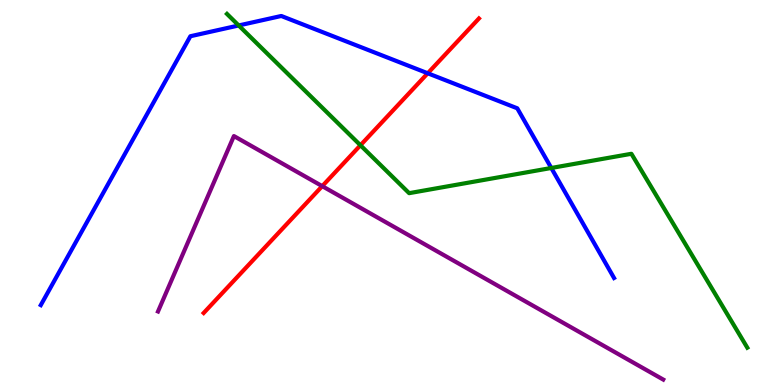[{'lines': ['blue', 'red'], 'intersections': [{'x': 5.52, 'y': 8.1}]}, {'lines': ['green', 'red'], 'intersections': [{'x': 4.65, 'y': 6.23}]}, {'lines': ['purple', 'red'], 'intersections': [{'x': 4.16, 'y': 5.16}]}, {'lines': ['blue', 'green'], 'intersections': [{'x': 3.08, 'y': 9.34}, {'x': 7.11, 'y': 5.64}]}, {'lines': ['blue', 'purple'], 'intersections': []}, {'lines': ['green', 'purple'], 'intersections': []}]